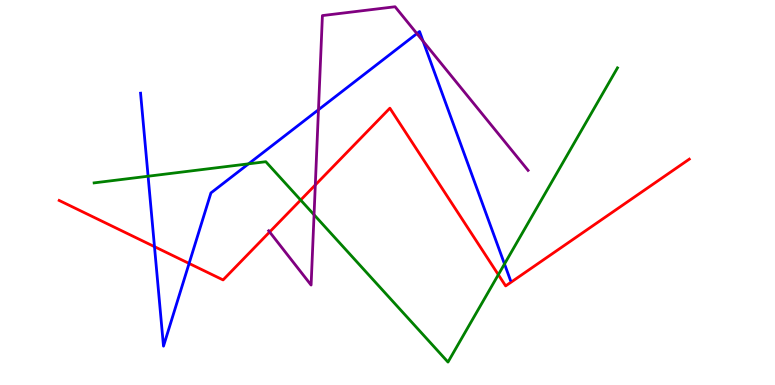[{'lines': ['blue', 'red'], 'intersections': [{'x': 1.99, 'y': 3.59}, {'x': 2.44, 'y': 3.16}]}, {'lines': ['green', 'red'], 'intersections': [{'x': 3.88, 'y': 4.8}, {'x': 6.43, 'y': 2.87}]}, {'lines': ['purple', 'red'], 'intersections': [{'x': 3.48, 'y': 3.97}, {'x': 4.07, 'y': 5.2}]}, {'lines': ['blue', 'green'], 'intersections': [{'x': 1.91, 'y': 5.42}, {'x': 3.21, 'y': 5.74}, {'x': 6.51, 'y': 3.14}]}, {'lines': ['blue', 'purple'], 'intersections': [{'x': 4.11, 'y': 7.15}, {'x': 5.38, 'y': 9.13}, {'x': 5.46, 'y': 8.93}]}, {'lines': ['green', 'purple'], 'intersections': [{'x': 4.05, 'y': 4.42}]}]